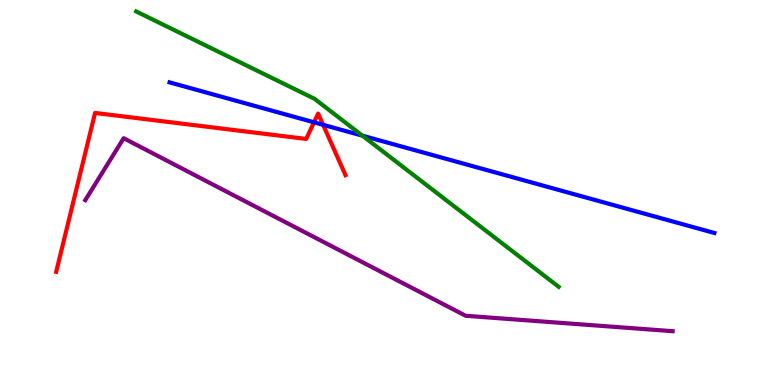[{'lines': ['blue', 'red'], 'intersections': [{'x': 4.05, 'y': 6.82}, {'x': 4.17, 'y': 6.76}]}, {'lines': ['green', 'red'], 'intersections': []}, {'lines': ['purple', 'red'], 'intersections': []}, {'lines': ['blue', 'green'], 'intersections': [{'x': 4.68, 'y': 6.48}]}, {'lines': ['blue', 'purple'], 'intersections': []}, {'lines': ['green', 'purple'], 'intersections': []}]